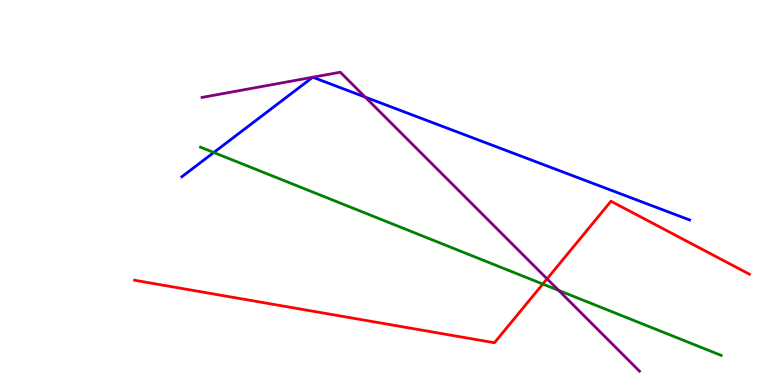[{'lines': ['blue', 'red'], 'intersections': []}, {'lines': ['green', 'red'], 'intersections': [{'x': 7.0, 'y': 2.62}]}, {'lines': ['purple', 'red'], 'intersections': [{'x': 7.06, 'y': 2.76}]}, {'lines': ['blue', 'green'], 'intersections': [{'x': 2.76, 'y': 6.04}]}, {'lines': ['blue', 'purple'], 'intersections': [{'x': 4.71, 'y': 7.48}]}, {'lines': ['green', 'purple'], 'intersections': [{'x': 7.21, 'y': 2.46}]}]